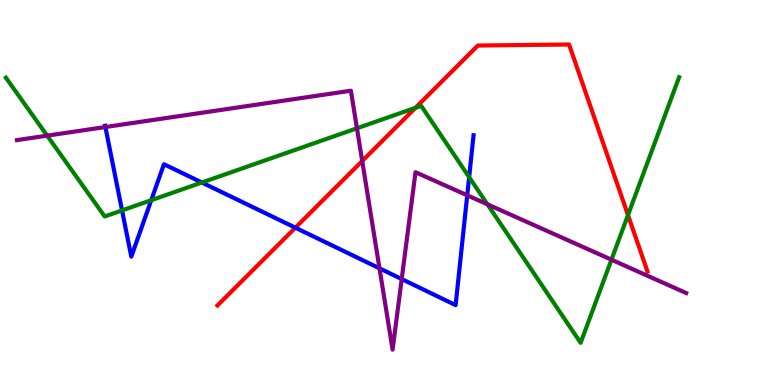[{'lines': ['blue', 'red'], 'intersections': [{'x': 3.81, 'y': 4.09}]}, {'lines': ['green', 'red'], 'intersections': [{'x': 5.36, 'y': 7.2}, {'x': 8.1, 'y': 4.41}]}, {'lines': ['purple', 'red'], 'intersections': [{'x': 4.67, 'y': 5.82}]}, {'lines': ['blue', 'green'], 'intersections': [{'x': 1.57, 'y': 4.53}, {'x': 1.95, 'y': 4.8}, {'x': 2.6, 'y': 5.26}, {'x': 6.05, 'y': 5.4}]}, {'lines': ['blue', 'purple'], 'intersections': [{'x': 1.36, 'y': 6.7}, {'x': 4.9, 'y': 3.03}, {'x': 5.18, 'y': 2.75}, {'x': 6.03, 'y': 4.93}]}, {'lines': ['green', 'purple'], 'intersections': [{'x': 0.608, 'y': 6.48}, {'x': 4.61, 'y': 6.67}, {'x': 6.29, 'y': 4.69}, {'x': 7.89, 'y': 3.25}]}]